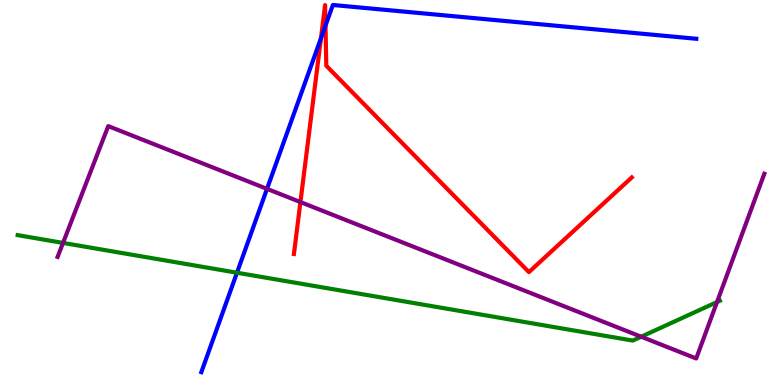[{'lines': ['blue', 'red'], 'intersections': [{'x': 4.14, 'y': 9.0}, {'x': 4.2, 'y': 9.34}]}, {'lines': ['green', 'red'], 'intersections': []}, {'lines': ['purple', 'red'], 'intersections': [{'x': 3.88, 'y': 4.75}]}, {'lines': ['blue', 'green'], 'intersections': [{'x': 3.06, 'y': 2.92}]}, {'lines': ['blue', 'purple'], 'intersections': [{'x': 3.45, 'y': 5.09}]}, {'lines': ['green', 'purple'], 'intersections': [{'x': 0.813, 'y': 3.69}, {'x': 8.27, 'y': 1.25}, {'x': 9.25, 'y': 2.15}]}]